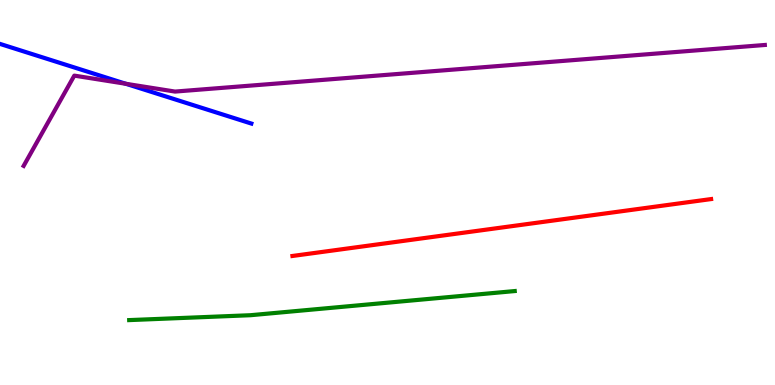[{'lines': ['blue', 'red'], 'intersections': []}, {'lines': ['green', 'red'], 'intersections': []}, {'lines': ['purple', 'red'], 'intersections': []}, {'lines': ['blue', 'green'], 'intersections': []}, {'lines': ['blue', 'purple'], 'intersections': [{'x': 1.62, 'y': 7.82}]}, {'lines': ['green', 'purple'], 'intersections': []}]